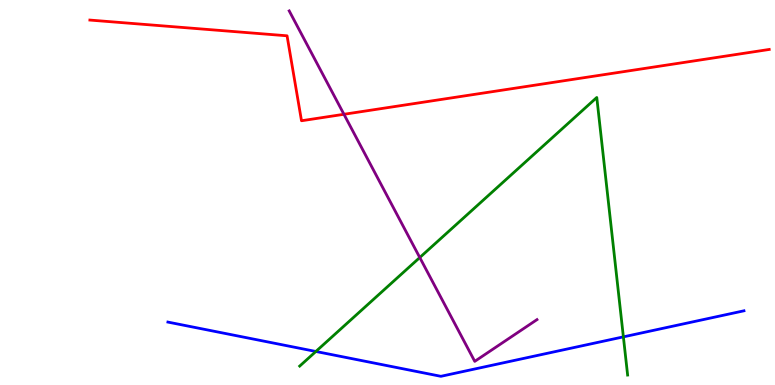[{'lines': ['blue', 'red'], 'intersections': []}, {'lines': ['green', 'red'], 'intersections': []}, {'lines': ['purple', 'red'], 'intersections': [{'x': 4.44, 'y': 7.03}]}, {'lines': ['blue', 'green'], 'intersections': [{'x': 4.08, 'y': 0.871}, {'x': 8.04, 'y': 1.25}]}, {'lines': ['blue', 'purple'], 'intersections': []}, {'lines': ['green', 'purple'], 'intersections': [{'x': 5.42, 'y': 3.31}]}]